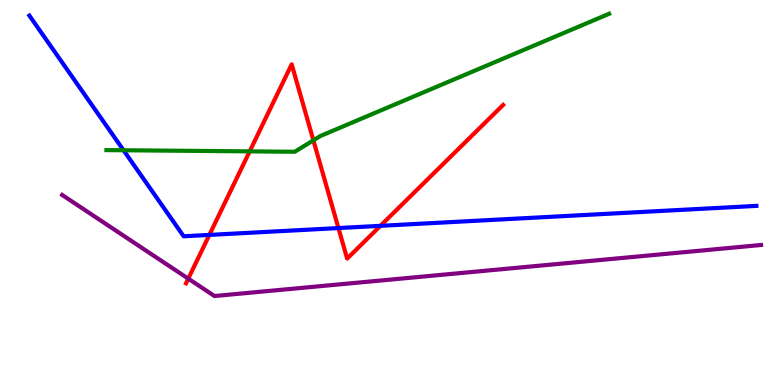[{'lines': ['blue', 'red'], 'intersections': [{'x': 2.7, 'y': 3.9}, {'x': 4.37, 'y': 4.08}, {'x': 4.91, 'y': 4.13}]}, {'lines': ['green', 'red'], 'intersections': [{'x': 3.22, 'y': 6.07}, {'x': 4.04, 'y': 6.36}]}, {'lines': ['purple', 'red'], 'intersections': [{'x': 2.43, 'y': 2.76}]}, {'lines': ['blue', 'green'], 'intersections': [{'x': 1.59, 'y': 6.1}]}, {'lines': ['blue', 'purple'], 'intersections': []}, {'lines': ['green', 'purple'], 'intersections': []}]